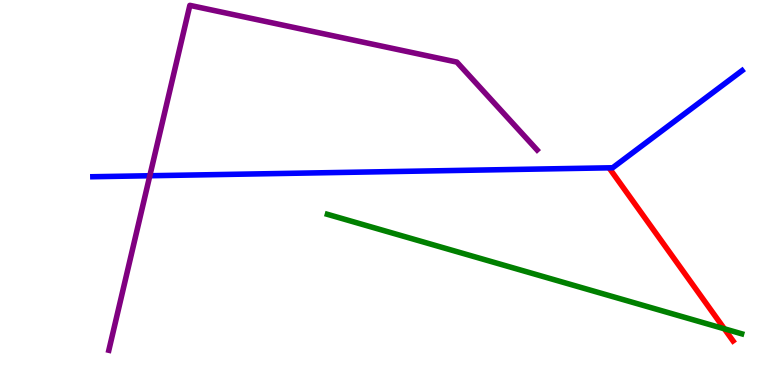[{'lines': ['blue', 'red'], 'intersections': []}, {'lines': ['green', 'red'], 'intersections': [{'x': 9.35, 'y': 1.46}]}, {'lines': ['purple', 'red'], 'intersections': []}, {'lines': ['blue', 'green'], 'intersections': []}, {'lines': ['blue', 'purple'], 'intersections': [{'x': 1.93, 'y': 5.44}]}, {'lines': ['green', 'purple'], 'intersections': []}]